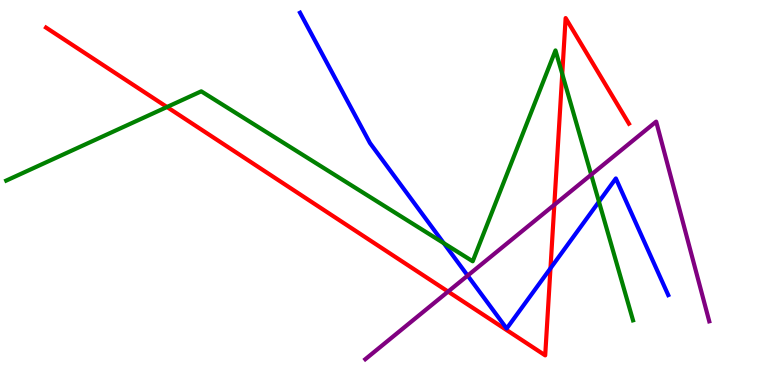[{'lines': ['blue', 'red'], 'intersections': [{'x': 7.1, 'y': 3.03}]}, {'lines': ['green', 'red'], 'intersections': [{'x': 2.15, 'y': 7.22}, {'x': 7.25, 'y': 8.08}]}, {'lines': ['purple', 'red'], 'intersections': [{'x': 5.78, 'y': 2.43}, {'x': 7.15, 'y': 4.68}]}, {'lines': ['blue', 'green'], 'intersections': [{'x': 5.73, 'y': 3.68}, {'x': 7.73, 'y': 4.76}]}, {'lines': ['blue', 'purple'], 'intersections': [{'x': 6.03, 'y': 2.84}]}, {'lines': ['green', 'purple'], 'intersections': [{'x': 7.63, 'y': 5.46}]}]